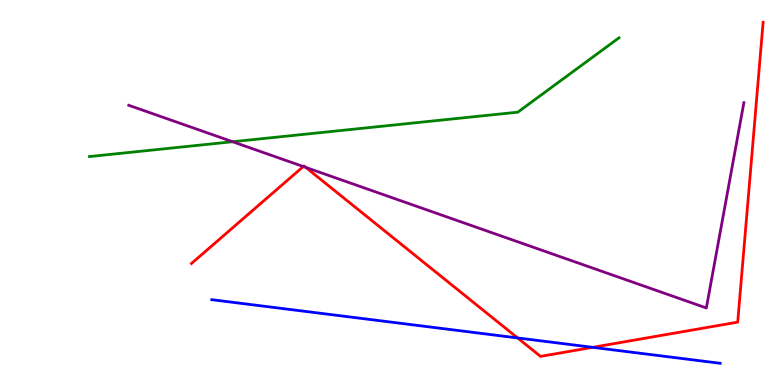[{'lines': ['blue', 'red'], 'intersections': [{'x': 6.68, 'y': 1.22}, {'x': 7.65, 'y': 0.978}]}, {'lines': ['green', 'red'], 'intersections': []}, {'lines': ['purple', 'red'], 'intersections': [{'x': 3.91, 'y': 5.67}, {'x': 3.95, 'y': 5.65}]}, {'lines': ['blue', 'green'], 'intersections': []}, {'lines': ['blue', 'purple'], 'intersections': []}, {'lines': ['green', 'purple'], 'intersections': [{'x': 3.0, 'y': 6.32}]}]